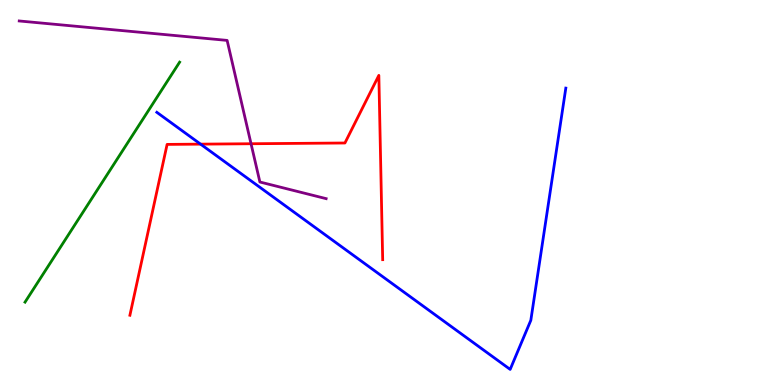[{'lines': ['blue', 'red'], 'intersections': [{'x': 2.59, 'y': 6.26}]}, {'lines': ['green', 'red'], 'intersections': []}, {'lines': ['purple', 'red'], 'intersections': [{'x': 3.24, 'y': 6.27}]}, {'lines': ['blue', 'green'], 'intersections': []}, {'lines': ['blue', 'purple'], 'intersections': []}, {'lines': ['green', 'purple'], 'intersections': []}]